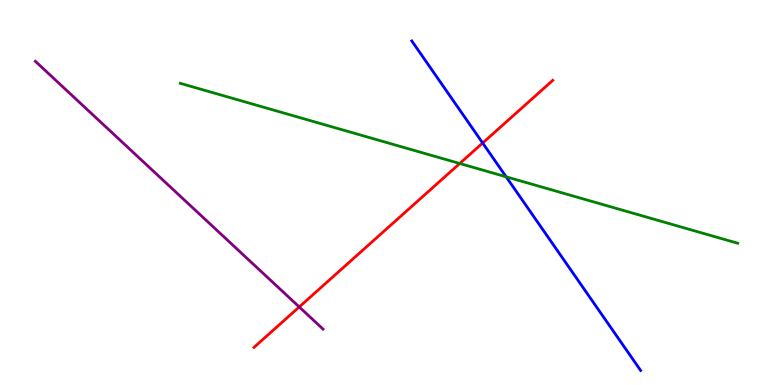[{'lines': ['blue', 'red'], 'intersections': [{'x': 6.23, 'y': 6.29}]}, {'lines': ['green', 'red'], 'intersections': [{'x': 5.93, 'y': 5.75}]}, {'lines': ['purple', 'red'], 'intersections': [{'x': 3.86, 'y': 2.03}]}, {'lines': ['blue', 'green'], 'intersections': [{'x': 6.53, 'y': 5.41}]}, {'lines': ['blue', 'purple'], 'intersections': []}, {'lines': ['green', 'purple'], 'intersections': []}]